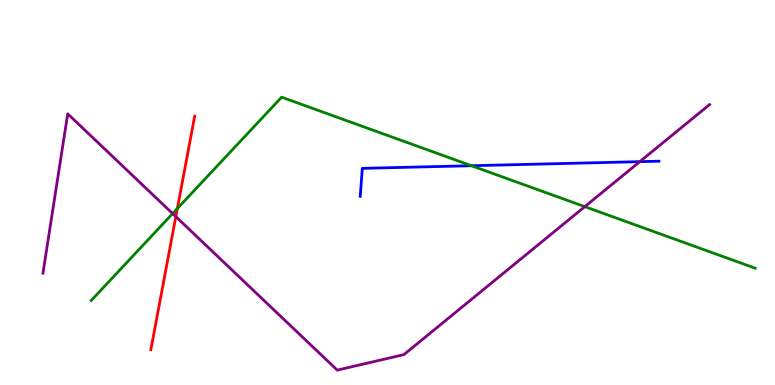[{'lines': ['blue', 'red'], 'intersections': []}, {'lines': ['green', 'red'], 'intersections': [{'x': 2.29, 'y': 4.58}]}, {'lines': ['purple', 'red'], 'intersections': [{'x': 2.27, 'y': 4.37}]}, {'lines': ['blue', 'green'], 'intersections': [{'x': 6.08, 'y': 5.7}]}, {'lines': ['blue', 'purple'], 'intersections': [{'x': 8.26, 'y': 5.8}]}, {'lines': ['green', 'purple'], 'intersections': [{'x': 2.23, 'y': 4.45}, {'x': 7.55, 'y': 4.63}]}]